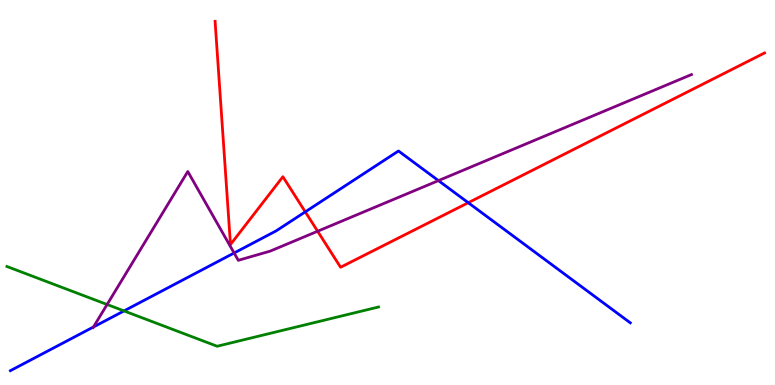[{'lines': ['blue', 'red'], 'intersections': [{'x': 3.94, 'y': 4.5}, {'x': 6.04, 'y': 4.73}]}, {'lines': ['green', 'red'], 'intersections': []}, {'lines': ['purple', 'red'], 'intersections': [{'x': 4.1, 'y': 3.99}]}, {'lines': ['blue', 'green'], 'intersections': [{'x': 1.6, 'y': 1.92}]}, {'lines': ['blue', 'purple'], 'intersections': [{'x': 1.21, 'y': 1.51}, {'x': 3.02, 'y': 3.43}, {'x': 5.66, 'y': 5.31}]}, {'lines': ['green', 'purple'], 'intersections': [{'x': 1.38, 'y': 2.09}]}]